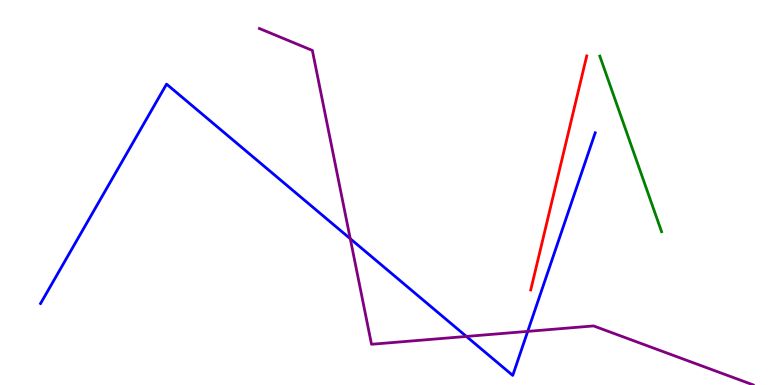[{'lines': ['blue', 'red'], 'intersections': []}, {'lines': ['green', 'red'], 'intersections': []}, {'lines': ['purple', 'red'], 'intersections': []}, {'lines': ['blue', 'green'], 'intersections': []}, {'lines': ['blue', 'purple'], 'intersections': [{'x': 4.52, 'y': 3.8}, {'x': 6.02, 'y': 1.26}, {'x': 6.81, 'y': 1.39}]}, {'lines': ['green', 'purple'], 'intersections': []}]